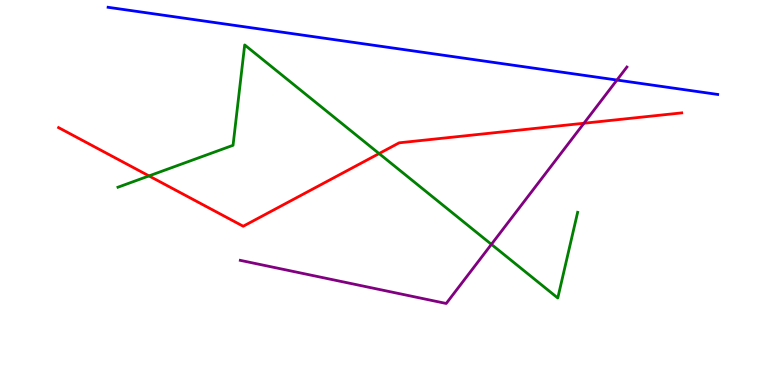[{'lines': ['blue', 'red'], 'intersections': []}, {'lines': ['green', 'red'], 'intersections': [{'x': 1.92, 'y': 5.43}, {'x': 4.89, 'y': 6.01}]}, {'lines': ['purple', 'red'], 'intersections': [{'x': 7.53, 'y': 6.8}]}, {'lines': ['blue', 'green'], 'intersections': []}, {'lines': ['blue', 'purple'], 'intersections': [{'x': 7.96, 'y': 7.92}]}, {'lines': ['green', 'purple'], 'intersections': [{'x': 6.34, 'y': 3.65}]}]